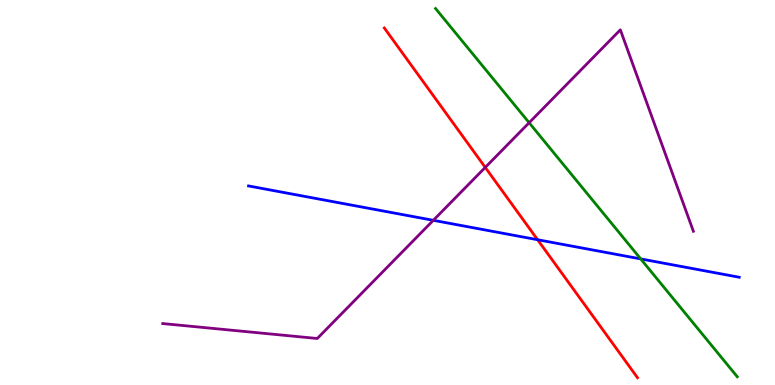[{'lines': ['blue', 'red'], 'intersections': [{'x': 6.94, 'y': 3.77}]}, {'lines': ['green', 'red'], 'intersections': []}, {'lines': ['purple', 'red'], 'intersections': [{'x': 6.26, 'y': 5.65}]}, {'lines': ['blue', 'green'], 'intersections': [{'x': 8.27, 'y': 3.27}]}, {'lines': ['blue', 'purple'], 'intersections': [{'x': 5.59, 'y': 4.28}]}, {'lines': ['green', 'purple'], 'intersections': [{'x': 6.83, 'y': 6.81}]}]